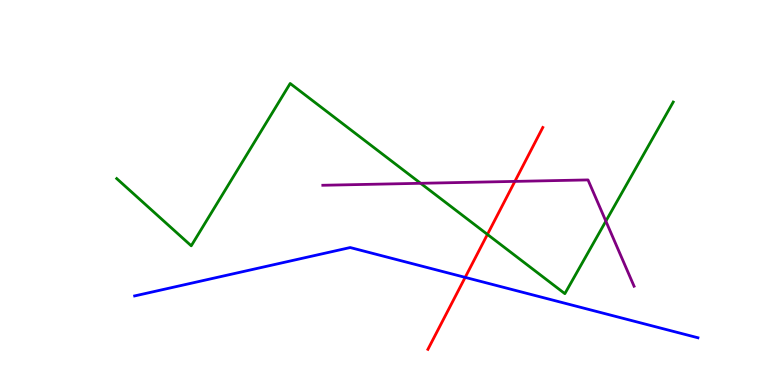[{'lines': ['blue', 'red'], 'intersections': [{'x': 6.0, 'y': 2.8}]}, {'lines': ['green', 'red'], 'intersections': [{'x': 6.29, 'y': 3.91}]}, {'lines': ['purple', 'red'], 'intersections': [{'x': 6.64, 'y': 5.29}]}, {'lines': ['blue', 'green'], 'intersections': []}, {'lines': ['blue', 'purple'], 'intersections': []}, {'lines': ['green', 'purple'], 'intersections': [{'x': 5.43, 'y': 5.24}, {'x': 7.82, 'y': 4.26}]}]